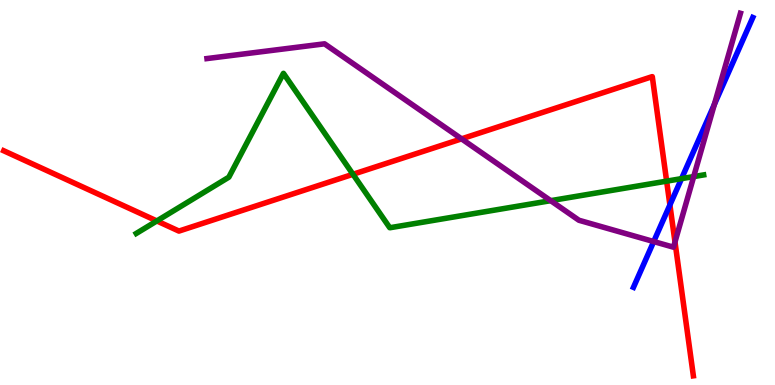[{'lines': ['blue', 'red'], 'intersections': [{'x': 8.64, 'y': 4.68}]}, {'lines': ['green', 'red'], 'intersections': [{'x': 2.02, 'y': 4.26}, {'x': 4.55, 'y': 5.47}, {'x': 8.6, 'y': 5.29}]}, {'lines': ['purple', 'red'], 'intersections': [{'x': 5.96, 'y': 6.39}, {'x': 8.71, 'y': 3.71}]}, {'lines': ['blue', 'green'], 'intersections': [{'x': 8.79, 'y': 5.36}]}, {'lines': ['blue', 'purple'], 'intersections': [{'x': 8.43, 'y': 3.73}, {'x': 9.22, 'y': 7.29}]}, {'lines': ['green', 'purple'], 'intersections': [{'x': 7.11, 'y': 4.79}, {'x': 8.95, 'y': 5.41}]}]